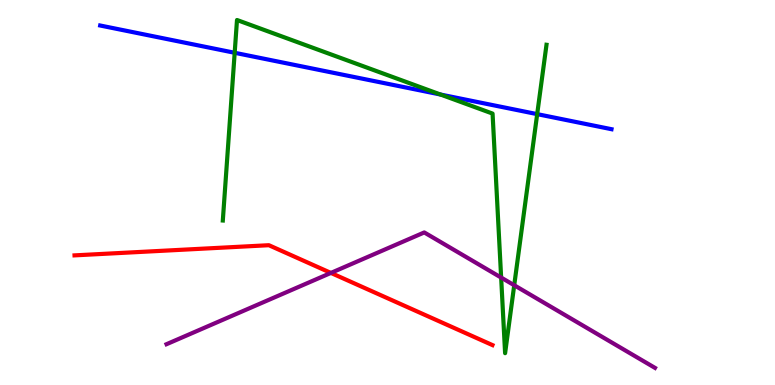[{'lines': ['blue', 'red'], 'intersections': []}, {'lines': ['green', 'red'], 'intersections': []}, {'lines': ['purple', 'red'], 'intersections': [{'x': 4.27, 'y': 2.91}]}, {'lines': ['blue', 'green'], 'intersections': [{'x': 3.03, 'y': 8.63}, {'x': 5.68, 'y': 7.54}, {'x': 6.93, 'y': 7.04}]}, {'lines': ['blue', 'purple'], 'intersections': []}, {'lines': ['green', 'purple'], 'intersections': [{'x': 6.47, 'y': 2.79}, {'x': 6.64, 'y': 2.59}]}]